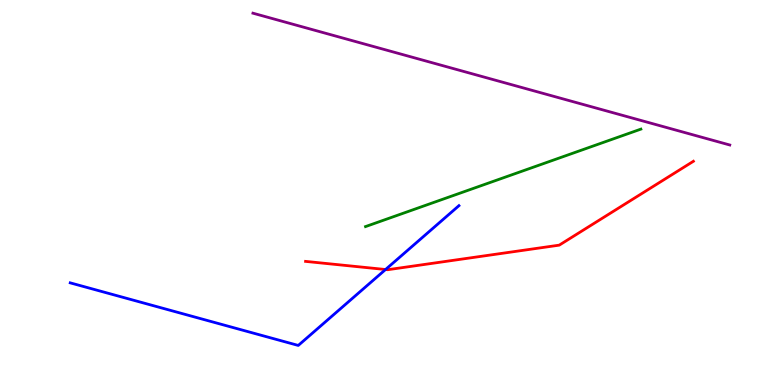[{'lines': ['blue', 'red'], 'intersections': [{'x': 4.97, 'y': 3.0}]}, {'lines': ['green', 'red'], 'intersections': []}, {'lines': ['purple', 'red'], 'intersections': []}, {'lines': ['blue', 'green'], 'intersections': []}, {'lines': ['blue', 'purple'], 'intersections': []}, {'lines': ['green', 'purple'], 'intersections': []}]